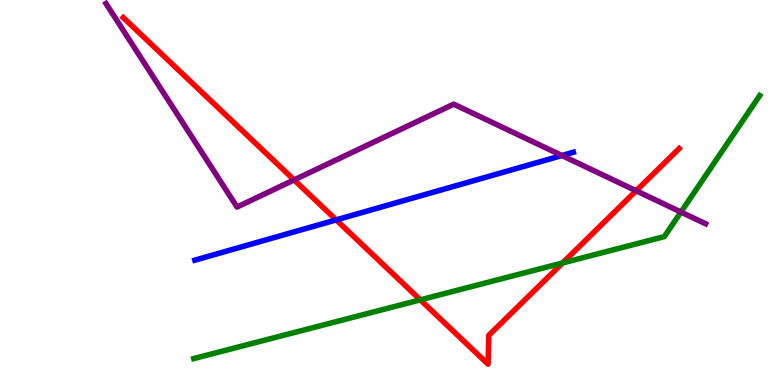[{'lines': ['blue', 'red'], 'intersections': [{'x': 4.34, 'y': 4.29}]}, {'lines': ['green', 'red'], 'intersections': [{'x': 5.42, 'y': 2.21}, {'x': 7.26, 'y': 3.17}]}, {'lines': ['purple', 'red'], 'intersections': [{'x': 3.8, 'y': 5.33}, {'x': 8.21, 'y': 5.04}]}, {'lines': ['blue', 'green'], 'intersections': []}, {'lines': ['blue', 'purple'], 'intersections': [{'x': 7.25, 'y': 5.96}]}, {'lines': ['green', 'purple'], 'intersections': [{'x': 8.79, 'y': 4.49}]}]